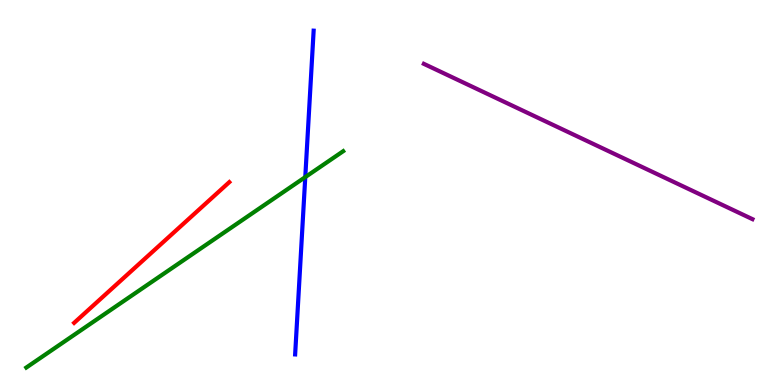[{'lines': ['blue', 'red'], 'intersections': []}, {'lines': ['green', 'red'], 'intersections': []}, {'lines': ['purple', 'red'], 'intersections': []}, {'lines': ['blue', 'green'], 'intersections': [{'x': 3.94, 'y': 5.4}]}, {'lines': ['blue', 'purple'], 'intersections': []}, {'lines': ['green', 'purple'], 'intersections': []}]